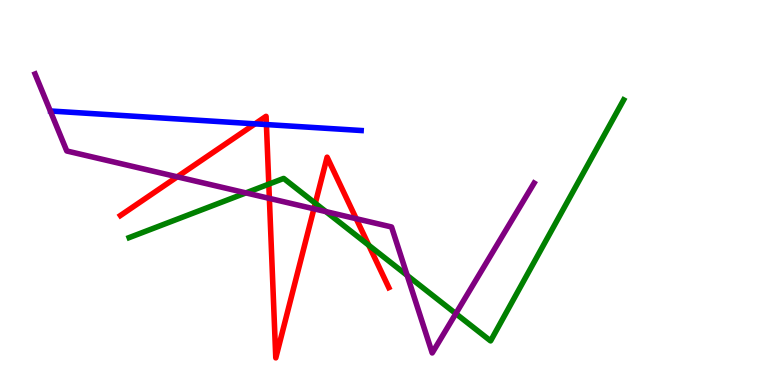[{'lines': ['blue', 'red'], 'intersections': [{'x': 3.29, 'y': 6.78}, {'x': 3.44, 'y': 6.76}]}, {'lines': ['green', 'red'], 'intersections': [{'x': 3.47, 'y': 5.22}, {'x': 4.07, 'y': 4.72}, {'x': 4.76, 'y': 3.63}]}, {'lines': ['purple', 'red'], 'intersections': [{'x': 2.29, 'y': 5.41}, {'x': 3.48, 'y': 4.85}, {'x': 4.05, 'y': 4.58}, {'x': 4.6, 'y': 4.32}]}, {'lines': ['blue', 'green'], 'intersections': []}, {'lines': ['blue', 'purple'], 'intersections': []}, {'lines': ['green', 'purple'], 'intersections': [{'x': 3.17, 'y': 4.99}, {'x': 4.21, 'y': 4.5}, {'x': 5.25, 'y': 2.85}, {'x': 5.88, 'y': 1.85}]}]